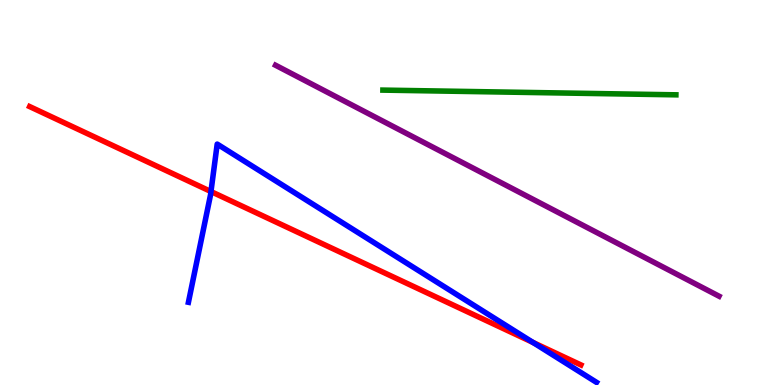[{'lines': ['blue', 'red'], 'intersections': [{'x': 2.72, 'y': 5.02}, {'x': 6.88, 'y': 1.1}]}, {'lines': ['green', 'red'], 'intersections': []}, {'lines': ['purple', 'red'], 'intersections': []}, {'lines': ['blue', 'green'], 'intersections': []}, {'lines': ['blue', 'purple'], 'intersections': []}, {'lines': ['green', 'purple'], 'intersections': []}]